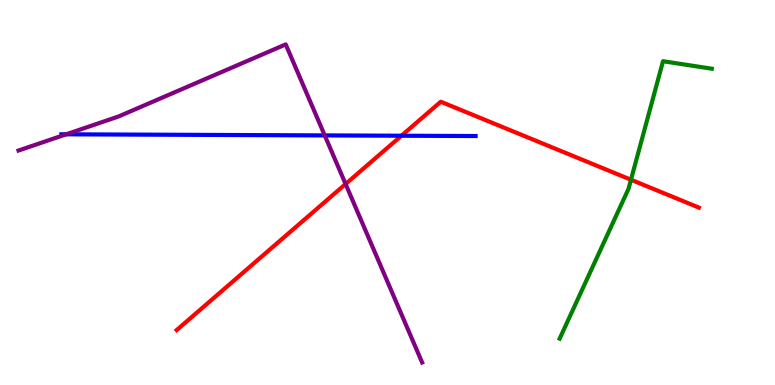[{'lines': ['blue', 'red'], 'intersections': [{'x': 5.18, 'y': 6.47}]}, {'lines': ['green', 'red'], 'intersections': [{'x': 8.14, 'y': 5.33}]}, {'lines': ['purple', 'red'], 'intersections': [{'x': 4.46, 'y': 5.22}]}, {'lines': ['blue', 'green'], 'intersections': []}, {'lines': ['blue', 'purple'], 'intersections': [{'x': 0.854, 'y': 6.51}, {'x': 4.19, 'y': 6.48}]}, {'lines': ['green', 'purple'], 'intersections': []}]